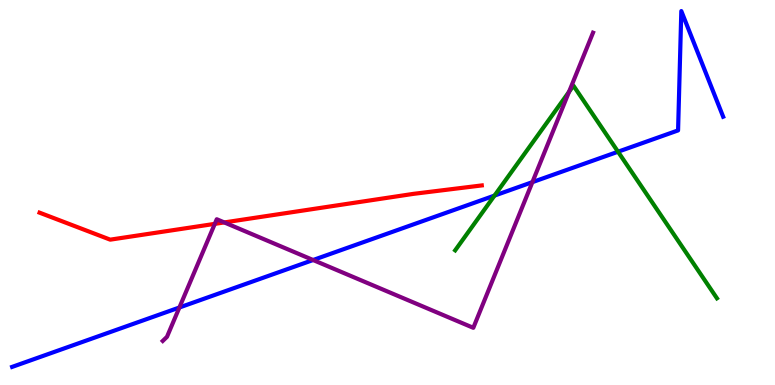[{'lines': ['blue', 'red'], 'intersections': []}, {'lines': ['green', 'red'], 'intersections': []}, {'lines': ['purple', 'red'], 'intersections': [{'x': 2.77, 'y': 4.19}, {'x': 2.89, 'y': 4.22}]}, {'lines': ['blue', 'green'], 'intersections': [{'x': 6.38, 'y': 4.92}, {'x': 7.97, 'y': 6.06}]}, {'lines': ['blue', 'purple'], 'intersections': [{'x': 2.31, 'y': 2.01}, {'x': 4.04, 'y': 3.25}, {'x': 6.87, 'y': 5.27}]}, {'lines': ['green', 'purple'], 'intersections': [{'x': 7.34, 'y': 7.61}]}]